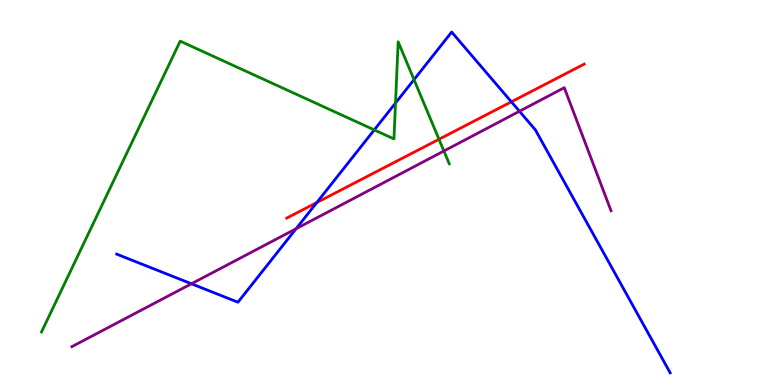[{'lines': ['blue', 'red'], 'intersections': [{'x': 4.09, 'y': 4.74}, {'x': 6.6, 'y': 7.36}]}, {'lines': ['green', 'red'], 'intersections': [{'x': 5.66, 'y': 6.38}]}, {'lines': ['purple', 'red'], 'intersections': []}, {'lines': ['blue', 'green'], 'intersections': [{'x': 4.83, 'y': 6.63}, {'x': 5.1, 'y': 7.32}, {'x': 5.34, 'y': 7.93}]}, {'lines': ['blue', 'purple'], 'intersections': [{'x': 2.47, 'y': 2.63}, {'x': 3.82, 'y': 4.06}, {'x': 6.7, 'y': 7.11}]}, {'lines': ['green', 'purple'], 'intersections': [{'x': 5.73, 'y': 6.08}]}]